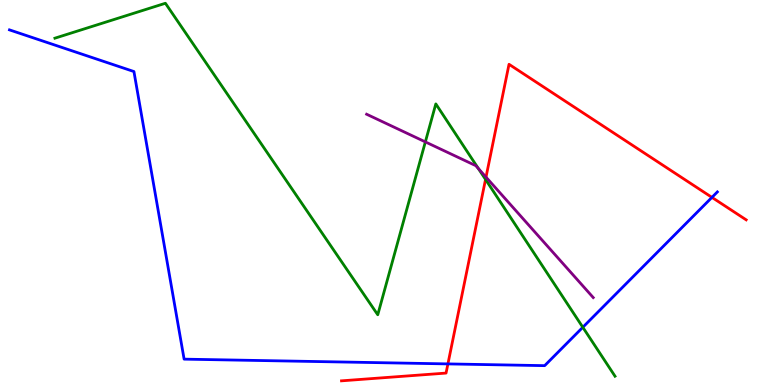[{'lines': ['blue', 'red'], 'intersections': [{'x': 5.78, 'y': 0.548}, {'x': 9.19, 'y': 4.87}]}, {'lines': ['green', 'red'], 'intersections': [{'x': 6.26, 'y': 5.34}]}, {'lines': ['purple', 'red'], 'intersections': [{'x': 6.27, 'y': 5.4}]}, {'lines': ['blue', 'green'], 'intersections': [{'x': 7.52, 'y': 1.5}]}, {'lines': ['blue', 'purple'], 'intersections': []}, {'lines': ['green', 'purple'], 'intersections': [{'x': 5.49, 'y': 6.31}, {'x': 6.17, 'y': 5.62}]}]